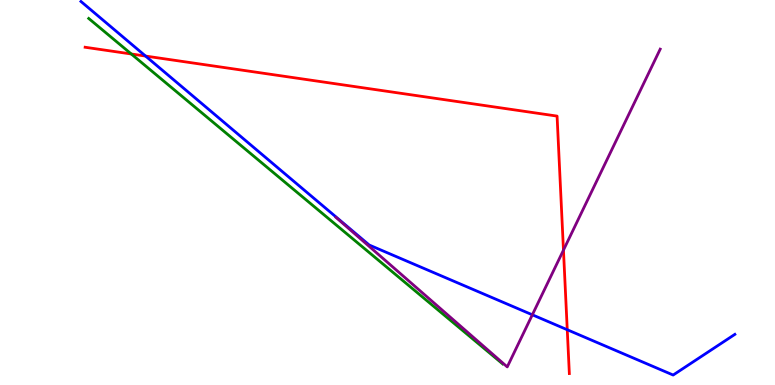[{'lines': ['blue', 'red'], 'intersections': [{'x': 1.88, 'y': 8.54}, {'x': 7.32, 'y': 1.44}]}, {'lines': ['green', 'red'], 'intersections': [{'x': 1.69, 'y': 8.6}]}, {'lines': ['purple', 'red'], 'intersections': [{'x': 7.27, 'y': 3.5}]}, {'lines': ['blue', 'green'], 'intersections': []}, {'lines': ['blue', 'purple'], 'intersections': [{'x': 6.87, 'y': 1.82}]}, {'lines': ['green', 'purple'], 'intersections': []}]